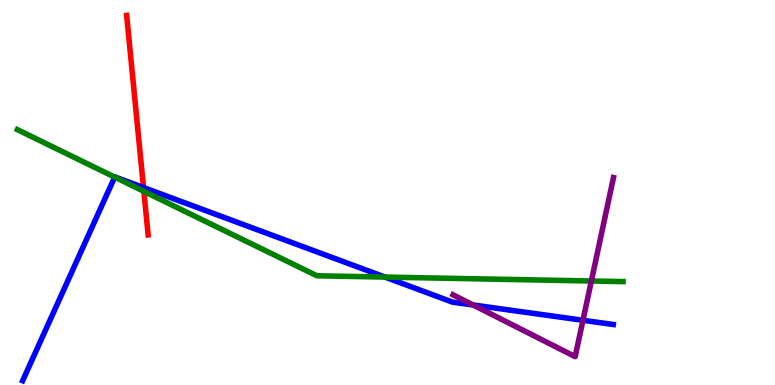[{'lines': ['blue', 'red'], 'intersections': [{'x': 1.85, 'y': 5.13}]}, {'lines': ['green', 'red'], 'intersections': [{'x': 1.86, 'y': 5.03}]}, {'lines': ['purple', 'red'], 'intersections': []}, {'lines': ['blue', 'green'], 'intersections': [{'x': 1.48, 'y': 5.4}, {'x': 4.97, 'y': 2.8}]}, {'lines': ['blue', 'purple'], 'intersections': [{'x': 6.11, 'y': 2.08}, {'x': 7.52, 'y': 1.68}]}, {'lines': ['green', 'purple'], 'intersections': [{'x': 7.63, 'y': 2.7}]}]